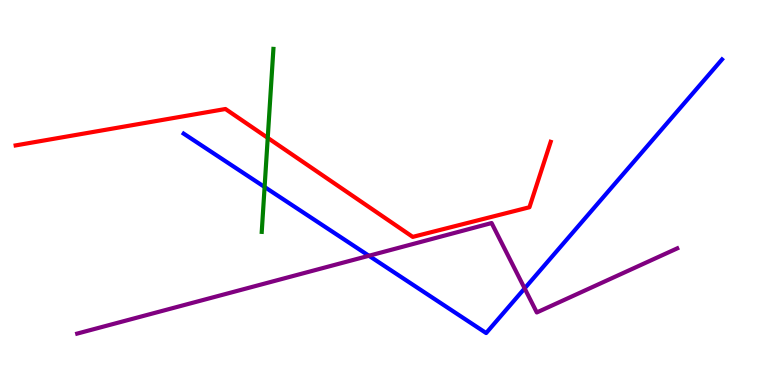[{'lines': ['blue', 'red'], 'intersections': []}, {'lines': ['green', 'red'], 'intersections': [{'x': 3.45, 'y': 6.42}]}, {'lines': ['purple', 'red'], 'intersections': []}, {'lines': ['blue', 'green'], 'intersections': [{'x': 3.41, 'y': 5.14}]}, {'lines': ['blue', 'purple'], 'intersections': [{'x': 4.76, 'y': 3.36}, {'x': 6.77, 'y': 2.51}]}, {'lines': ['green', 'purple'], 'intersections': []}]